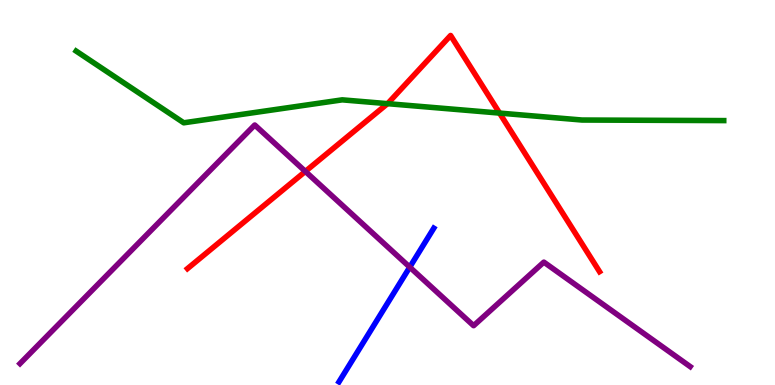[{'lines': ['blue', 'red'], 'intersections': []}, {'lines': ['green', 'red'], 'intersections': [{'x': 5.0, 'y': 7.31}, {'x': 6.45, 'y': 7.06}]}, {'lines': ['purple', 'red'], 'intersections': [{'x': 3.94, 'y': 5.55}]}, {'lines': ['blue', 'green'], 'intersections': []}, {'lines': ['blue', 'purple'], 'intersections': [{'x': 5.29, 'y': 3.06}]}, {'lines': ['green', 'purple'], 'intersections': []}]